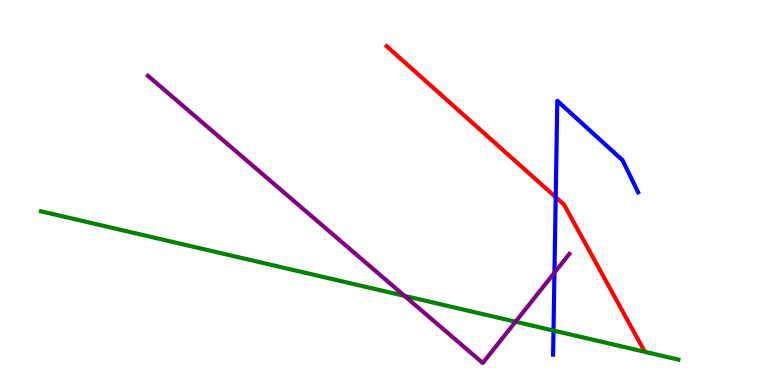[{'lines': ['blue', 'red'], 'intersections': [{'x': 7.17, 'y': 4.88}]}, {'lines': ['green', 'red'], 'intersections': []}, {'lines': ['purple', 'red'], 'intersections': []}, {'lines': ['blue', 'green'], 'intersections': [{'x': 7.14, 'y': 1.41}]}, {'lines': ['blue', 'purple'], 'intersections': [{'x': 7.15, 'y': 2.92}]}, {'lines': ['green', 'purple'], 'intersections': [{'x': 5.22, 'y': 2.31}, {'x': 6.65, 'y': 1.64}]}]